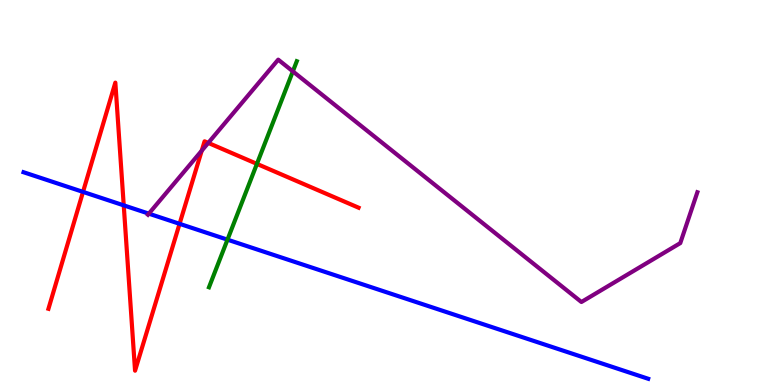[{'lines': ['blue', 'red'], 'intersections': [{'x': 1.07, 'y': 5.02}, {'x': 1.6, 'y': 4.67}, {'x': 2.32, 'y': 4.19}]}, {'lines': ['green', 'red'], 'intersections': [{'x': 3.32, 'y': 5.74}]}, {'lines': ['purple', 'red'], 'intersections': [{'x': 2.6, 'y': 6.09}, {'x': 2.69, 'y': 6.29}]}, {'lines': ['blue', 'green'], 'intersections': [{'x': 2.94, 'y': 3.78}]}, {'lines': ['blue', 'purple'], 'intersections': [{'x': 1.92, 'y': 4.45}]}, {'lines': ['green', 'purple'], 'intersections': [{'x': 3.78, 'y': 8.15}]}]